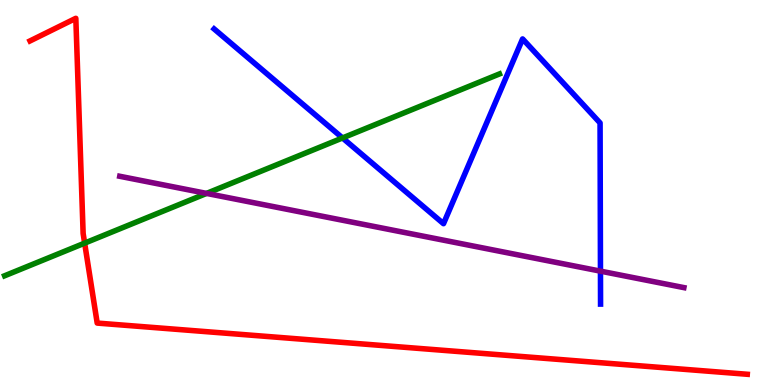[{'lines': ['blue', 'red'], 'intersections': []}, {'lines': ['green', 'red'], 'intersections': [{'x': 1.09, 'y': 3.68}]}, {'lines': ['purple', 'red'], 'intersections': []}, {'lines': ['blue', 'green'], 'intersections': [{'x': 4.42, 'y': 6.42}]}, {'lines': ['blue', 'purple'], 'intersections': [{'x': 7.75, 'y': 2.96}]}, {'lines': ['green', 'purple'], 'intersections': [{'x': 2.67, 'y': 4.98}]}]